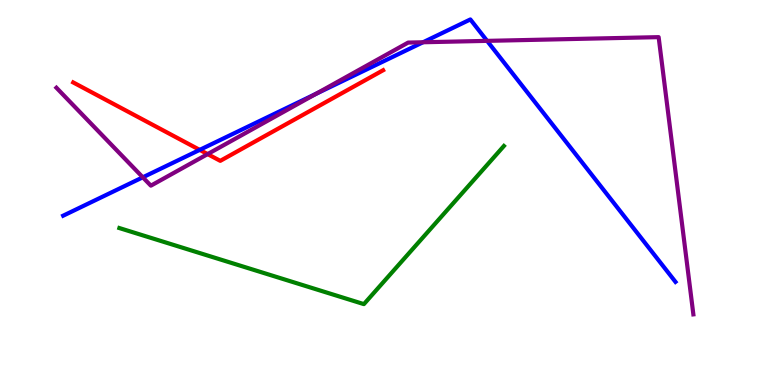[{'lines': ['blue', 'red'], 'intersections': [{'x': 2.58, 'y': 6.11}]}, {'lines': ['green', 'red'], 'intersections': []}, {'lines': ['purple', 'red'], 'intersections': [{'x': 2.68, 'y': 6.0}]}, {'lines': ['blue', 'green'], 'intersections': []}, {'lines': ['blue', 'purple'], 'intersections': [{'x': 1.84, 'y': 5.39}, {'x': 4.08, 'y': 7.56}, {'x': 5.46, 'y': 8.9}, {'x': 6.29, 'y': 8.94}]}, {'lines': ['green', 'purple'], 'intersections': []}]